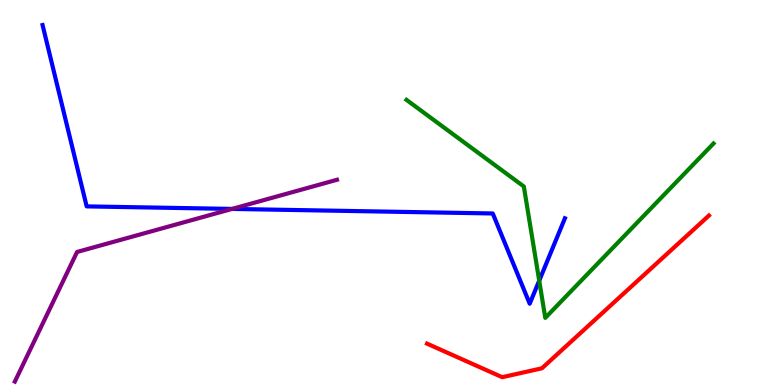[{'lines': ['blue', 'red'], 'intersections': []}, {'lines': ['green', 'red'], 'intersections': []}, {'lines': ['purple', 'red'], 'intersections': []}, {'lines': ['blue', 'green'], 'intersections': [{'x': 6.96, 'y': 2.71}]}, {'lines': ['blue', 'purple'], 'intersections': [{'x': 2.99, 'y': 4.57}]}, {'lines': ['green', 'purple'], 'intersections': []}]